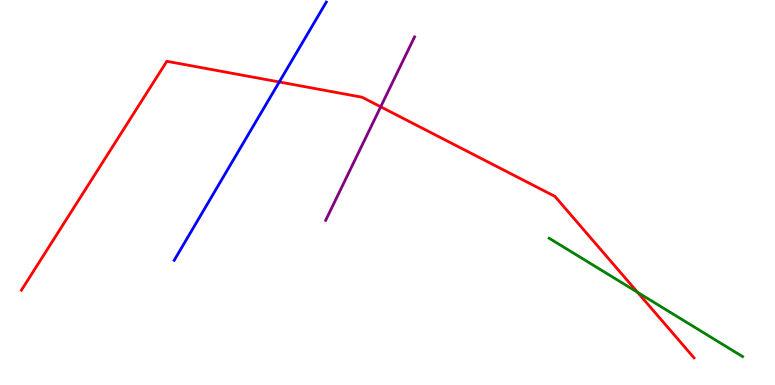[{'lines': ['blue', 'red'], 'intersections': [{'x': 3.6, 'y': 7.87}]}, {'lines': ['green', 'red'], 'intersections': [{'x': 8.23, 'y': 2.41}]}, {'lines': ['purple', 'red'], 'intersections': [{'x': 4.91, 'y': 7.23}]}, {'lines': ['blue', 'green'], 'intersections': []}, {'lines': ['blue', 'purple'], 'intersections': []}, {'lines': ['green', 'purple'], 'intersections': []}]